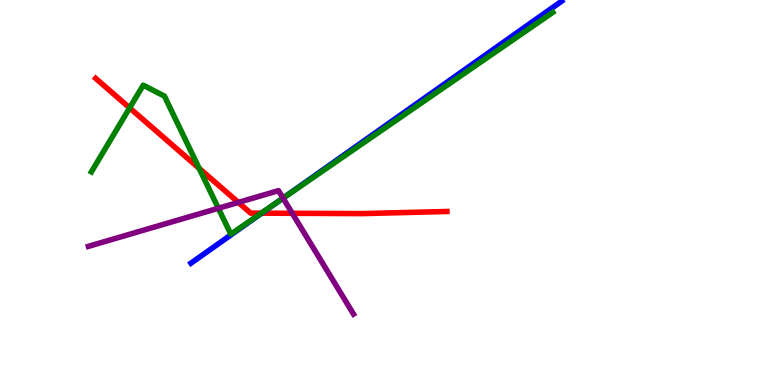[{'lines': ['blue', 'red'], 'intersections': [{'x': 3.38, 'y': 4.46}]}, {'lines': ['green', 'red'], 'intersections': [{'x': 1.67, 'y': 7.2}, {'x': 2.57, 'y': 5.63}, {'x': 3.37, 'y': 4.46}]}, {'lines': ['purple', 'red'], 'intersections': [{'x': 3.08, 'y': 4.74}, {'x': 3.77, 'y': 4.46}]}, {'lines': ['blue', 'green'], 'intersections': [{'x': 3.57, 'y': 4.74}]}, {'lines': ['blue', 'purple'], 'intersections': [{'x': 3.65, 'y': 4.85}]}, {'lines': ['green', 'purple'], 'intersections': [{'x': 2.82, 'y': 4.59}, {'x': 3.65, 'y': 4.85}]}]